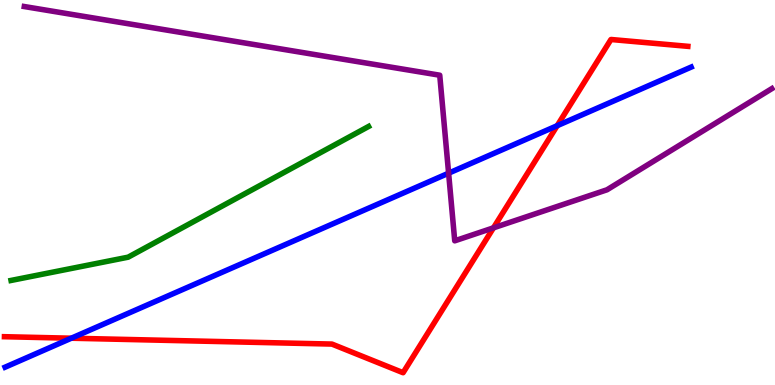[{'lines': ['blue', 'red'], 'intersections': [{'x': 0.92, 'y': 1.22}, {'x': 7.19, 'y': 6.74}]}, {'lines': ['green', 'red'], 'intersections': []}, {'lines': ['purple', 'red'], 'intersections': [{'x': 6.37, 'y': 4.08}]}, {'lines': ['blue', 'green'], 'intersections': []}, {'lines': ['blue', 'purple'], 'intersections': [{'x': 5.79, 'y': 5.5}]}, {'lines': ['green', 'purple'], 'intersections': []}]